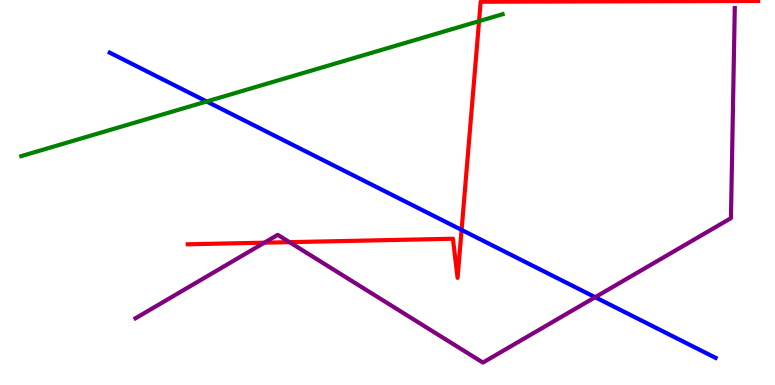[{'lines': ['blue', 'red'], 'intersections': [{'x': 5.96, 'y': 4.03}]}, {'lines': ['green', 'red'], 'intersections': [{'x': 6.18, 'y': 9.45}]}, {'lines': ['purple', 'red'], 'intersections': [{'x': 3.41, 'y': 3.7}, {'x': 3.74, 'y': 3.71}]}, {'lines': ['blue', 'green'], 'intersections': [{'x': 2.67, 'y': 7.36}]}, {'lines': ['blue', 'purple'], 'intersections': [{'x': 7.68, 'y': 2.28}]}, {'lines': ['green', 'purple'], 'intersections': []}]